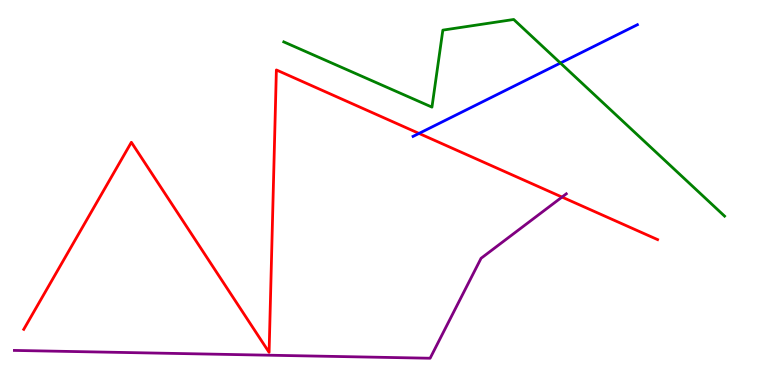[{'lines': ['blue', 'red'], 'intersections': [{'x': 5.41, 'y': 6.53}]}, {'lines': ['green', 'red'], 'intersections': []}, {'lines': ['purple', 'red'], 'intersections': [{'x': 7.25, 'y': 4.88}]}, {'lines': ['blue', 'green'], 'intersections': [{'x': 7.23, 'y': 8.36}]}, {'lines': ['blue', 'purple'], 'intersections': []}, {'lines': ['green', 'purple'], 'intersections': []}]